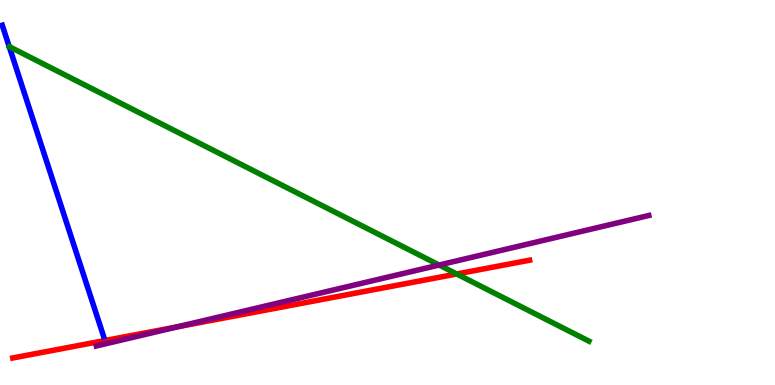[{'lines': ['blue', 'red'], 'intersections': []}, {'lines': ['green', 'red'], 'intersections': [{'x': 5.89, 'y': 2.88}]}, {'lines': ['purple', 'red'], 'intersections': [{'x': 2.29, 'y': 1.51}]}, {'lines': ['blue', 'green'], 'intersections': []}, {'lines': ['blue', 'purple'], 'intersections': []}, {'lines': ['green', 'purple'], 'intersections': [{'x': 5.67, 'y': 3.12}]}]